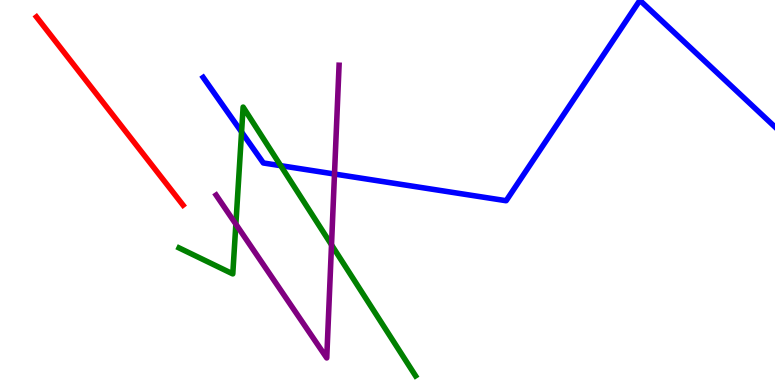[{'lines': ['blue', 'red'], 'intersections': []}, {'lines': ['green', 'red'], 'intersections': []}, {'lines': ['purple', 'red'], 'intersections': []}, {'lines': ['blue', 'green'], 'intersections': [{'x': 3.12, 'y': 6.57}, {'x': 3.62, 'y': 5.7}]}, {'lines': ['blue', 'purple'], 'intersections': [{'x': 4.32, 'y': 5.48}]}, {'lines': ['green', 'purple'], 'intersections': [{'x': 3.04, 'y': 4.18}, {'x': 4.28, 'y': 3.64}]}]